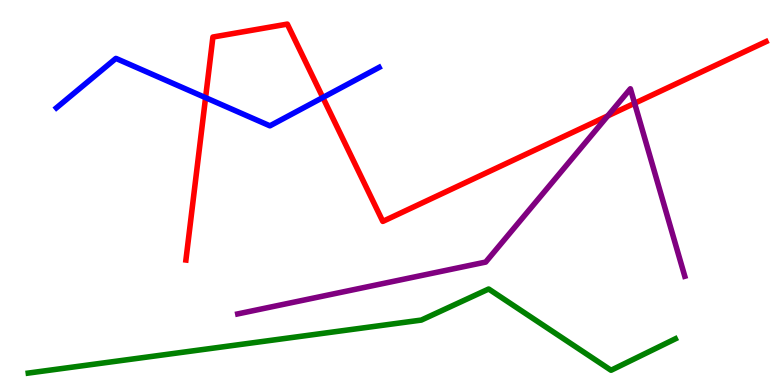[{'lines': ['blue', 'red'], 'intersections': [{'x': 2.65, 'y': 7.46}, {'x': 4.17, 'y': 7.47}]}, {'lines': ['green', 'red'], 'intersections': []}, {'lines': ['purple', 'red'], 'intersections': [{'x': 7.84, 'y': 6.99}, {'x': 8.19, 'y': 7.32}]}, {'lines': ['blue', 'green'], 'intersections': []}, {'lines': ['blue', 'purple'], 'intersections': []}, {'lines': ['green', 'purple'], 'intersections': []}]